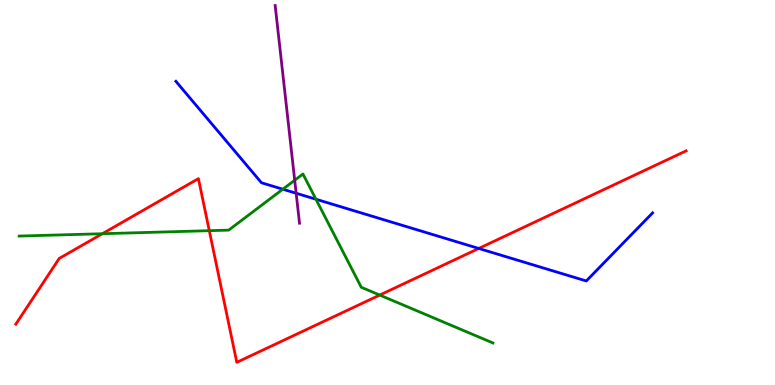[{'lines': ['blue', 'red'], 'intersections': [{'x': 6.18, 'y': 3.55}]}, {'lines': ['green', 'red'], 'intersections': [{'x': 1.32, 'y': 3.93}, {'x': 2.7, 'y': 4.01}, {'x': 4.9, 'y': 2.34}]}, {'lines': ['purple', 'red'], 'intersections': []}, {'lines': ['blue', 'green'], 'intersections': [{'x': 3.65, 'y': 5.09}, {'x': 4.08, 'y': 4.83}]}, {'lines': ['blue', 'purple'], 'intersections': [{'x': 3.82, 'y': 4.98}]}, {'lines': ['green', 'purple'], 'intersections': [{'x': 3.8, 'y': 5.32}]}]